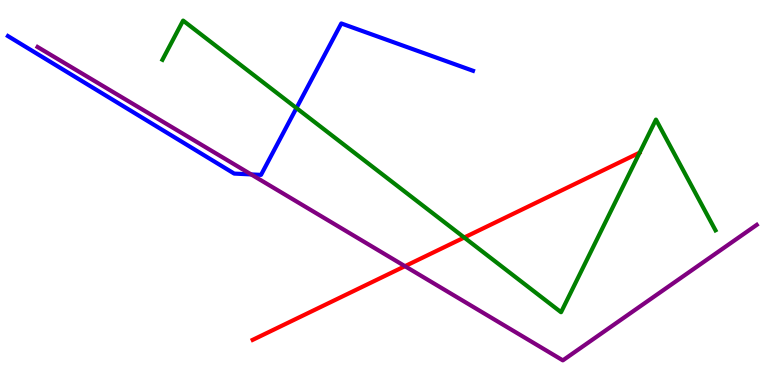[{'lines': ['blue', 'red'], 'intersections': []}, {'lines': ['green', 'red'], 'intersections': [{'x': 5.99, 'y': 3.83}]}, {'lines': ['purple', 'red'], 'intersections': [{'x': 5.23, 'y': 3.09}]}, {'lines': ['blue', 'green'], 'intersections': [{'x': 3.83, 'y': 7.19}]}, {'lines': ['blue', 'purple'], 'intersections': [{'x': 3.24, 'y': 5.47}]}, {'lines': ['green', 'purple'], 'intersections': []}]